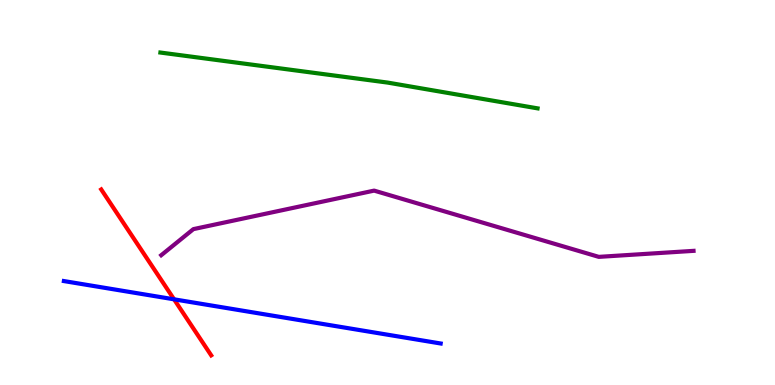[{'lines': ['blue', 'red'], 'intersections': [{'x': 2.25, 'y': 2.23}]}, {'lines': ['green', 'red'], 'intersections': []}, {'lines': ['purple', 'red'], 'intersections': []}, {'lines': ['blue', 'green'], 'intersections': []}, {'lines': ['blue', 'purple'], 'intersections': []}, {'lines': ['green', 'purple'], 'intersections': []}]